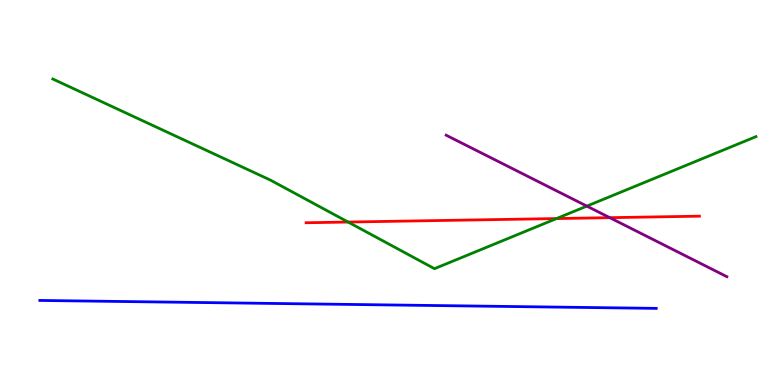[{'lines': ['blue', 'red'], 'intersections': []}, {'lines': ['green', 'red'], 'intersections': [{'x': 4.49, 'y': 4.23}, {'x': 7.18, 'y': 4.32}]}, {'lines': ['purple', 'red'], 'intersections': [{'x': 7.87, 'y': 4.35}]}, {'lines': ['blue', 'green'], 'intersections': []}, {'lines': ['blue', 'purple'], 'intersections': []}, {'lines': ['green', 'purple'], 'intersections': [{'x': 7.57, 'y': 4.65}]}]